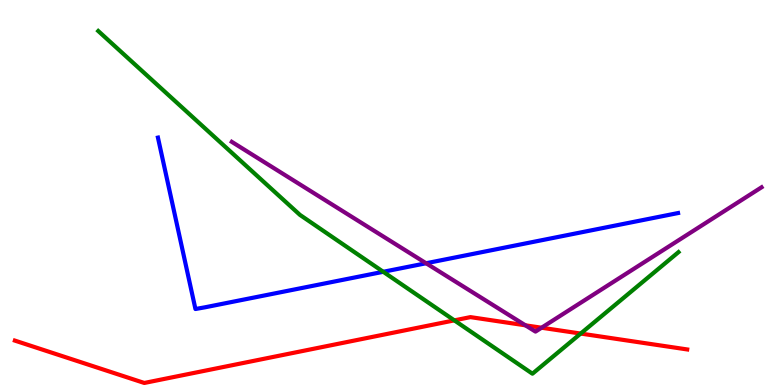[{'lines': ['blue', 'red'], 'intersections': []}, {'lines': ['green', 'red'], 'intersections': [{'x': 5.86, 'y': 1.68}, {'x': 7.49, 'y': 1.34}]}, {'lines': ['purple', 'red'], 'intersections': [{'x': 6.78, 'y': 1.55}, {'x': 6.99, 'y': 1.49}]}, {'lines': ['blue', 'green'], 'intersections': [{'x': 4.95, 'y': 2.94}]}, {'lines': ['blue', 'purple'], 'intersections': [{'x': 5.5, 'y': 3.16}]}, {'lines': ['green', 'purple'], 'intersections': []}]